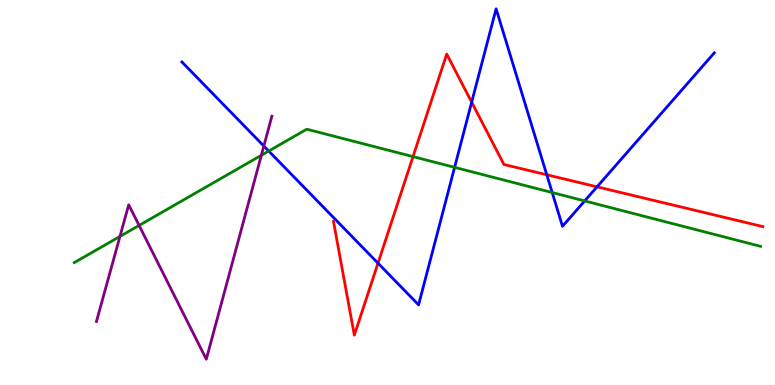[{'lines': ['blue', 'red'], 'intersections': [{'x': 4.88, 'y': 3.16}, {'x': 6.09, 'y': 7.35}, {'x': 7.06, 'y': 5.46}, {'x': 7.7, 'y': 5.15}]}, {'lines': ['green', 'red'], 'intersections': [{'x': 5.33, 'y': 5.93}]}, {'lines': ['purple', 'red'], 'intersections': []}, {'lines': ['blue', 'green'], 'intersections': [{'x': 3.47, 'y': 6.08}, {'x': 5.87, 'y': 5.65}, {'x': 7.13, 'y': 5.0}, {'x': 7.54, 'y': 4.78}]}, {'lines': ['blue', 'purple'], 'intersections': [{'x': 3.4, 'y': 6.21}]}, {'lines': ['green', 'purple'], 'intersections': [{'x': 1.55, 'y': 3.86}, {'x': 1.79, 'y': 4.14}, {'x': 3.37, 'y': 5.97}]}]